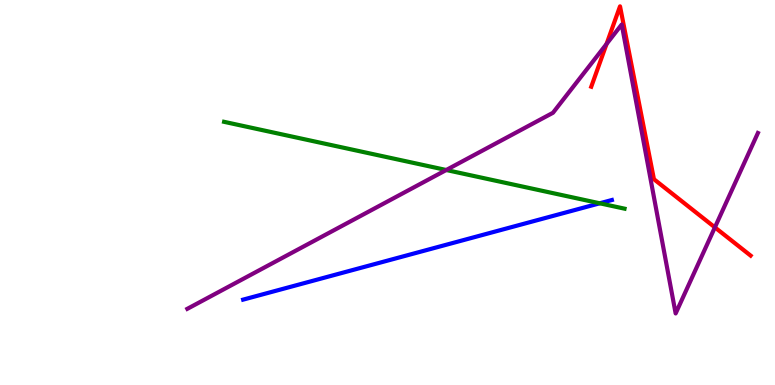[{'lines': ['blue', 'red'], 'intersections': []}, {'lines': ['green', 'red'], 'intersections': []}, {'lines': ['purple', 'red'], 'intersections': [{'x': 7.83, 'y': 8.86}, {'x': 9.22, 'y': 4.09}]}, {'lines': ['blue', 'green'], 'intersections': [{'x': 7.74, 'y': 4.72}]}, {'lines': ['blue', 'purple'], 'intersections': []}, {'lines': ['green', 'purple'], 'intersections': [{'x': 5.76, 'y': 5.58}]}]